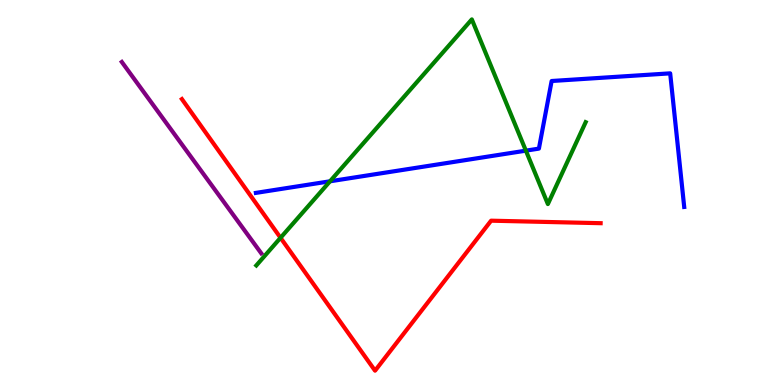[{'lines': ['blue', 'red'], 'intersections': []}, {'lines': ['green', 'red'], 'intersections': [{'x': 3.62, 'y': 3.82}]}, {'lines': ['purple', 'red'], 'intersections': []}, {'lines': ['blue', 'green'], 'intersections': [{'x': 4.26, 'y': 5.29}, {'x': 6.79, 'y': 6.09}]}, {'lines': ['blue', 'purple'], 'intersections': []}, {'lines': ['green', 'purple'], 'intersections': []}]